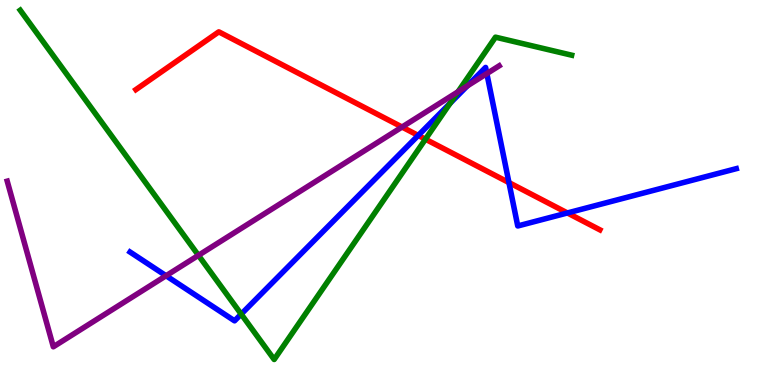[{'lines': ['blue', 'red'], 'intersections': [{'x': 5.4, 'y': 6.48}, {'x': 6.57, 'y': 5.26}, {'x': 7.32, 'y': 4.47}]}, {'lines': ['green', 'red'], 'intersections': [{'x': 5.49, 'y': 6.38}]}, {'lines': ['purple', 'red'], 'intersections': [{'x': 5.19, 'y': 6.7}]}, {'lines': ['blue', 'green'], 'intersections': [{'x': 3.11, 'y': 1.84}, {'x': 5.81, 'y': 7.32}]}, {'lines': ['blue', 'purple'], 'intersections': [{'x': 2.14, 'y': 2.84}, {'x': 6.03, 'y': 7.77}, {'x': 6.28, 'y': 8.09}]}, {'lines': ['green', 'purple'], 'intersections': [{'x': 2.56, 'y': 3.37}, {'x': 5.91, 'y': 7.62}]}]